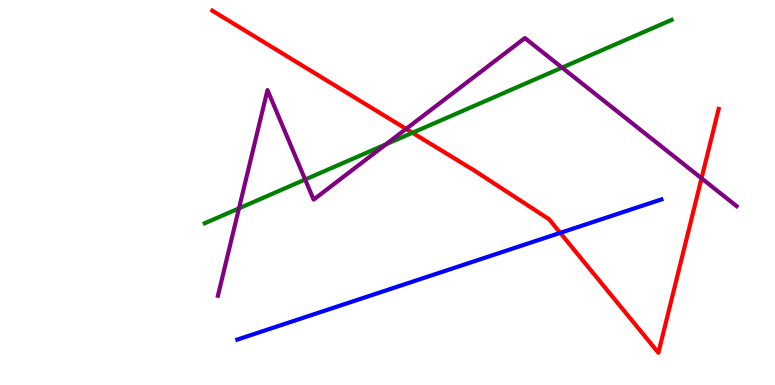[{'lines': ['blue', 'red'], 'intersections': [{'x': 7.23, 'y': 3.95}]}, {'lines': ['green', 'red'], 'intersections': [{'x': 5.32, 'y': 6.55}]}, {'lines': ['purple', 'red'], 'intersections': [{'x': 5.24, 'y': 6.65}, {'x': 9.05, 'y': 5.37}]}, {'lines': ['blue', 'green'], 'intersections': []}, {'lines': ['blue', 'purple'], 'intersections': []}, {'lines': ['green', 'purple'], 'intersections': [{'x': 3.08, 'y': 4.59}, {'x': 3.94, 'y': 5.34}, {'x': 4.98, 'y': 6.25}, {'x': 7.25, 'y': 8.24}]}]